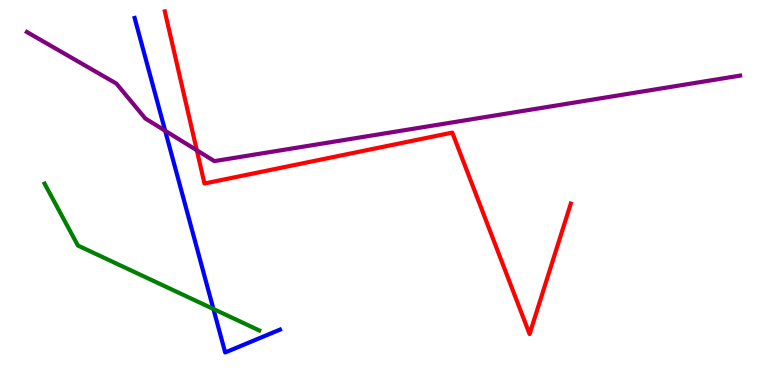[{'lines': ['blue', 'red'], 'intersections': []}, {'lines': ['green', 'red'], 'intersections': []}, {'lines': ['purple', 'red'], 'intersections': [{'x': 2.54, 'y': 6.1}]}, {'lines': ['blue', 'green'], 'intersections': [{'x': 2.75, 'y': 1.97}]}, {'lines': ['blue', 'purple'], 'intersections': [{'x': 2.13, 'y': 6.6}]}, {'lines': ['green', 'purple'], 'intersections': []}]